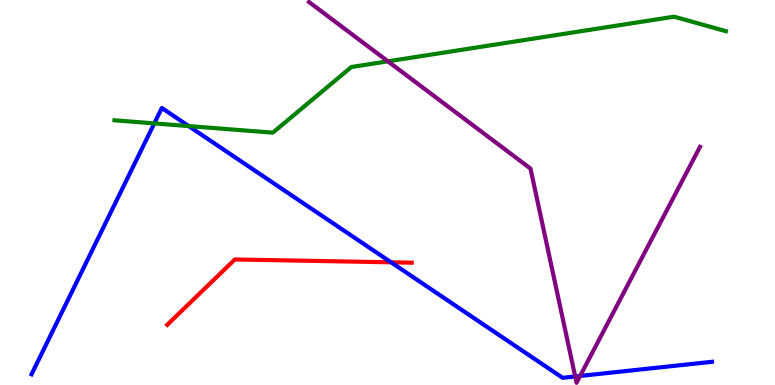[{'lines': ['blue', 'red'], 'intersections': [{'x': 5.05, 'y': 3.19}]}, {'lines': ['green', 'red'], 'intersections': []}, {'lines': ['purple', 'red'], 'intersections': []}, {'lines': ['blue', 'green'], 'intersections': [{'x': 1.99, 'y': 6.79}, {'x': 2.44, 'y': 6.72}]}, {'lines': ['blue', 'purple'], 'intersections': [{'x': 7.42, 'y': 0.222}, {'x': 7.49, 'y': 0.235}]}, {'lines': ['green', 'purple'], 'intersections': [{'x': 5.01, 'y': 8.41}]}]